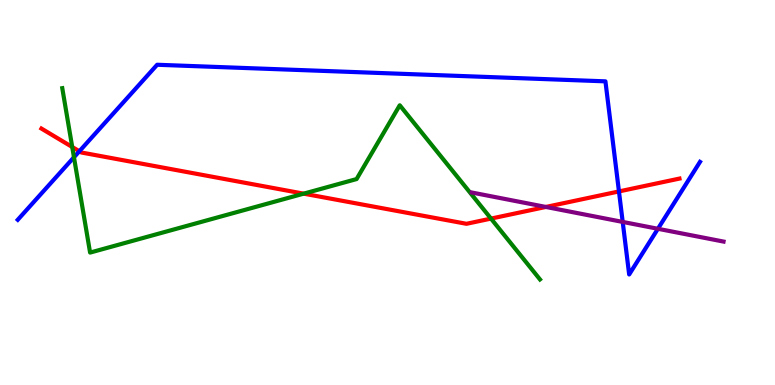[{'lines': ['blue', 'red'], 'intersections': [{'x': 1.02, 'y': 6.07}, {'x': 7.99, 'y': 5.03}]}, {'lines': ['green', 'red'], 'intersections': [{'x': 0.932, 'y': 6.18}, {'x': 3.92, 'y': 4.97}, {'x': 6.34, 'y': 4.32}]}, {'lines': ['purple', 'red'], 'intersections': [{'x': 7.04, 'y': 4.62}]}, {'lines': ['blue', 'green'], 'intersections': [{'x': 0.954, 'y': 5.92}]}, {'lines': ['blue', 'purple'], 'intersections': [{'x': 8.03, 'y': 4.24}, {'x': 8.49, 'y': 4.06}]}, {'lines': ['green', 'purple'], 'intersections': []}]